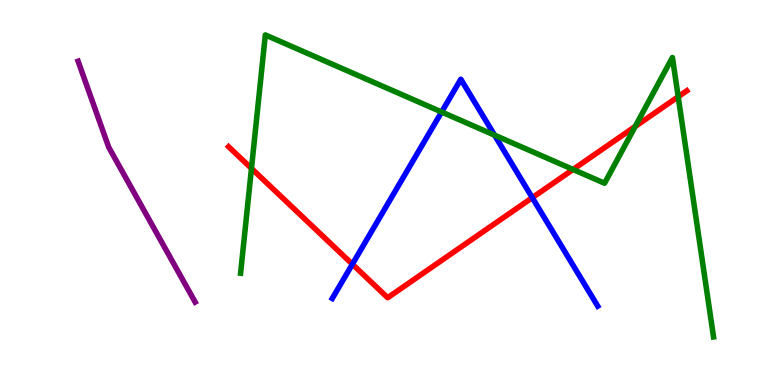[{'lines': ['blue', 'red'], 'intersections': [{'x': 4.55, 'y': 3.14}, {'x': 6.87, 'y': 4.87}]}, {'lines': ['green', 'red'], 'intersections': [{'x': 3.24, 'y': 5.63}, {'x': 7.39, 'y': 5.6}, {'x': 8.2, 'y': 6.71}, {'x': 8.75, 'y': 7.49}]}, {'lines': ['purple', 'red'], 'intersections': []}, {'lines': ['blue', 'green'], 'intersections': [{'x': 5.7, 'y': 7.09}, {'x': 6.38, 'y': 6.49}]}, {'lines': ['blue', 'purple'], 'intersections': []}, {'lines': ['green', 'purple'], 'intersections': []}]